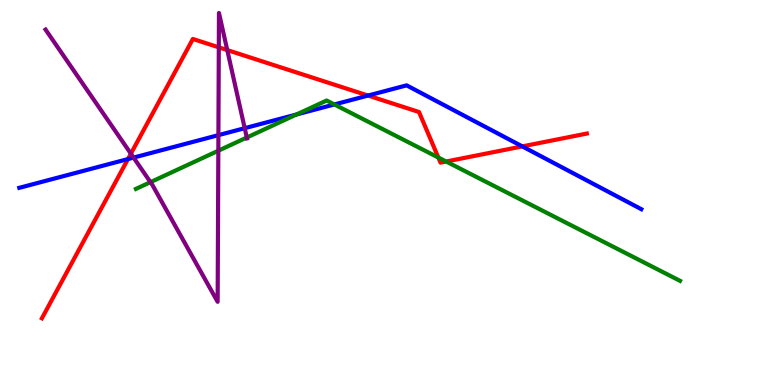[{'lines': ['blue', 'red'], 'intersections': [{'x': 1.65, 'y': 5.87}, {'x': 4.75, 'y': 7.52}, {'x': 6.74, 'y': 6.2}]}, {'lines': ['green', 'red'], 'intersections': [{'x': 5.66, 'y': 5.91}, {'x': 5.76, 'y': 5.8}]}, {'lines': ['purple', 'red'], 'intersections': [{'x': 1.69, 'y': 6.01}, {'x': 2.82, 'y': 8.77}, {'x': 2.93, 'y': 8.7}]}, {'lines': ['blue', 'green'], 'intersections': [{'x': 3.83, 'y': 7.03}, {'x': 4.31, 'y': 7.29}]}, {'lines': ['blue', 'purple'], 'intersections': [{'x': 1.72, 'y': 5.91}, {'x': 2.82, 'y': 6.49}, {'x': 3.16, 'y': 6.67}]}, {'lines': ['green', 'purple'], 'intersections': [{'x': 1.94, 'y': 5.27}, {'x': 2.82, 'y': 6.09}, {'x': 3.18, 'y': 6.43}]}]